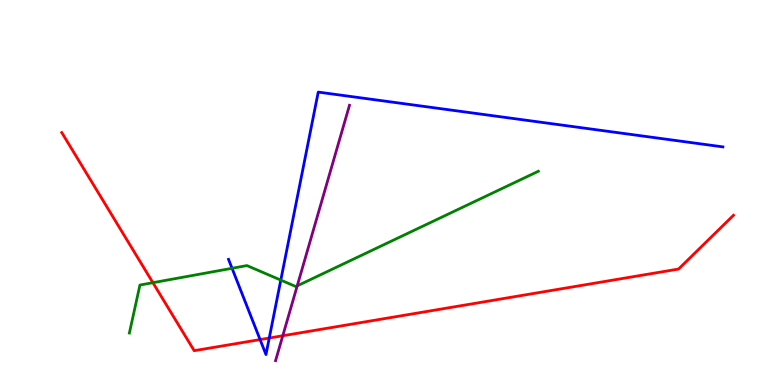[{'lines': ['blue', 'red'], 'intersections': [{'x': 3.36, 'y': 1.18}, {'x': 3.47, 'y': 1.22}]}, {'lines': ['green', 'red'], 'intersections': [{'x': 1.97, 'y': 2.66}]}, {'lines': ['purple', 'red'], 'intersections': [{'x': 3.65, 'y': 1.28}]}, {'lines': ['blue', 'green'], 'intersections': [{'x': 2.99, 'y': 3.03}, {'x': 3.62, 'y': 2.72}]}, {'lines': ['blue', 'purple'], 'intersections': []}, {'lines': ['green', 'purple'], 'intersections': [{'x': 3.84, 'y': 2.58}]}]